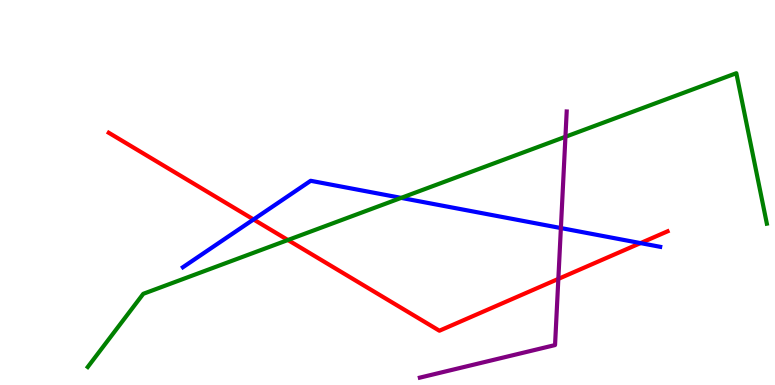[{'lines': ['blue', 'red'], 'intersections': [{'x': 3.27, 'y': 4.3}, {'x': 8.26, 'y': 3.69}]}, {'lines': ['green', 'red'], 'intersections': [{'x': 3.71, 'y': 3.77}]}, {'lines': ['purple', 'red'], 'intersections': [{'x': 7.2, 'y': 2.76}]}, {'lines': ['blue', 'green'], 'intersections': [{'x': 5.18, 'y': 4.86}]}, {'lines': ['blue', 'purple'], 'intersections': [{'x': 7.24, 'y': 4.08}]}, {'lines': ['green', 'purple'], 'intersections': [{'x': 7.3, 'y': 6.45}]}]